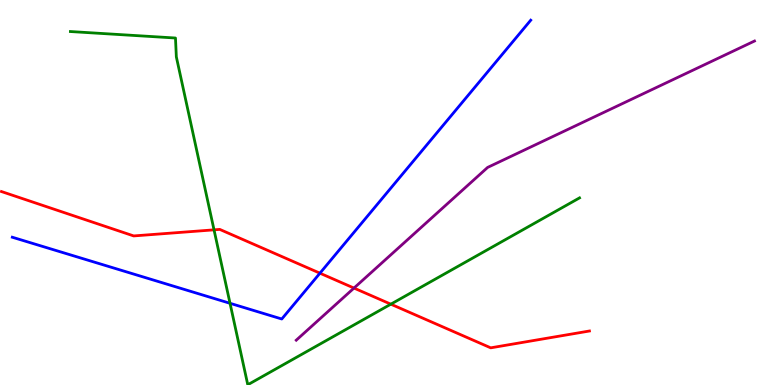[{'lines': ['blue', 'red'], 'intersections': [{'x': 4.13, 'y': 2.9}]}, {'lines': ['green', 'red'], 'intersections': [{'x': 2.76, 'y': 4.03}, {'x': 5.04, 'y': 2.1}]}, {'lines': ['purple', 'red'], 'intersections': [{'x': 4.57, 'y': 2.52}]}, {'lines': ['blue', 'green'], 'intersections': [{'x': 2.97, 'y': 2.12}]}, {'lines': ['blue', 'purple'], 'intersections': []}, {'lines': ['green', 'purple'], 'intersections': []}]